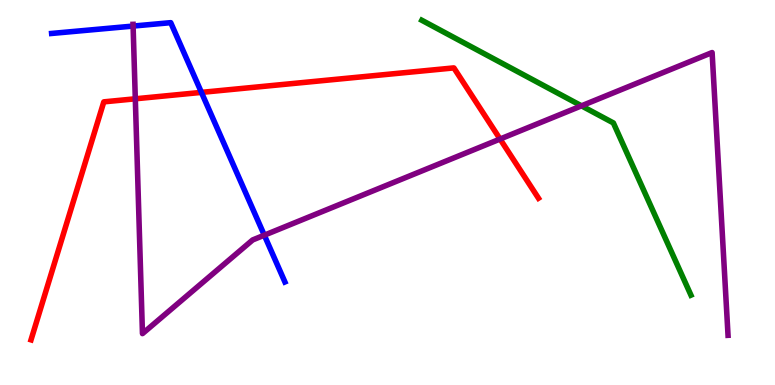[{'lines': ['blue', 'red'], 'intersections': [{'x': 2.6, 'y': 7.6}]}, {'lines': ['green', 'red'], 'intersections': []}, {'lines': ['purple', 'red'], 'intersections': [{'x': 1.75, 'y': 7.43}, {'x': 6.45, 'y': 6.39}]}, {'lines': ['blue', 'green'], 'intersections': []}, {'lines': ['blue', 'purple'], 'intersections': [{'x': 1.72, 'y': 9.32}, {'x': 3.41, 'y': 3.89}]}, {'lines': ['green', 'purple'], 'intersections': [{'x': 7.5, 'y': 7.25}]}]